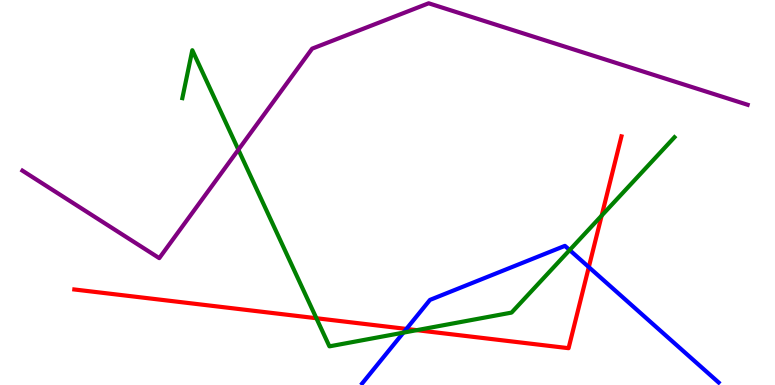[{'lines': ['blue', 'red'], 'intersections': [{'x': 5.24, 'y': 1.46}, {'x': 7.6, 'y': 3.06}]}, {'lines': ['green', 'red'], 'intersections': [{'x': 4.08, 'y': 1.73}, {'x': 5.38, 'y': 1.42}, {'x': 7.76, 'y': 4.4}]}, {'lines': ['purple', 'red'], 'intersections': []}, {'lines': ['blue', 'green'], 'intersections': [{'x': 5.21, 'y': 1.36}, {'x': 7.35, 'y': 3.5}]}, {'lines': ['blue', 'purple'], 'intersections': []}, {'lines': ['green', 'purple'], 'intersections': [{'x': 3.08, 'y': 6.11}]}]